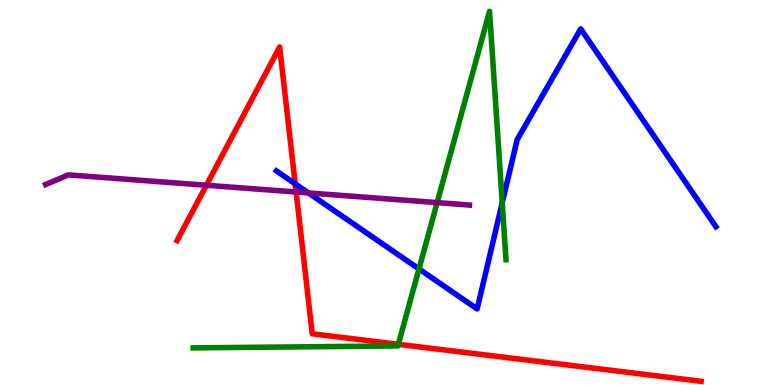[{'lines': ['blue', 'red'], 'intersections': [{'x': 3.81, 'y': 5.22}]}, {'lines': ['green', 'red'], 'intersections': [{'x': 5.14, 'y': 1.06}]}, {'lines': ['purple', 'red'], 'intersections': [{'x': 2.66, 'y': 5.19}, {'x': 3.82, 'y': 5.01}]}, {'lines': ['blue', 'green'], 'intersections': [{'x': 5.41, 'y': 3.01}, {'x': 6.48, 'y': 4.73}]}, {'lines': ['blue', 'purple'], 'intersections': [{'x': 3.98, 'y': 4.99}]}, {'lines': ['green', 'purple'], 'intersections': [{'x': 5.64, 'y': 4.74}]}]